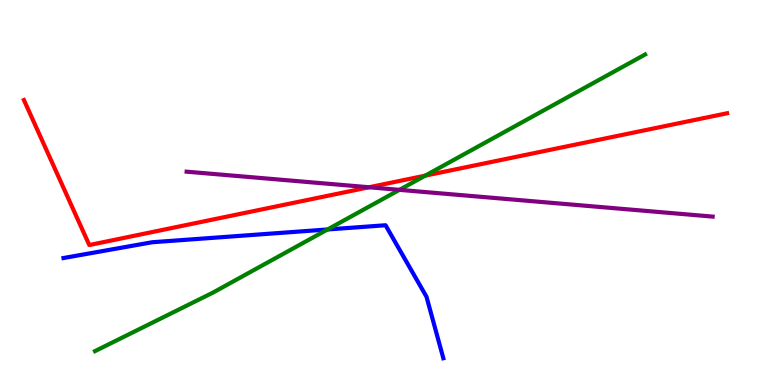[{'lines': ['blue', 'red'], 'intersections': []}, {'lines': ['green', 'red'], 'intersections': [{'x': 5.49, 'y': 5.44}]}, {'lines': ['purple', 'red'], 'intersections': [{'x': 4.76, 'y': 5.14}]}, {'lines': ['blue', 'green'], 'intersections': [{'x': 4.23, 'y': 4.04}]}, {'lines': ['blue', 'purple'], 'intersections': []}, {'lines': ['green', 'purple'], 'intersections': [{'x': 5.15, 'y': 5.07}]}]